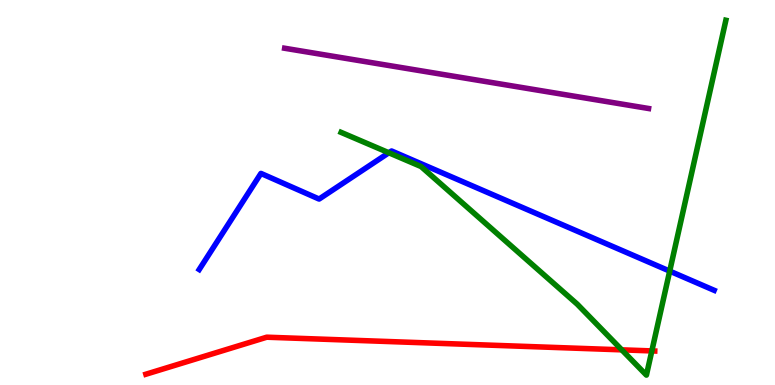[{'lines': ['blue', 'red'], 'intersections': []}, {'lines': ['green', 'red'], 'intersections': [{'x': 8.02, 'y': 0.913}, {'x': 8.41, 'y': 0.885}]}, {'lines': ['purple', 'red'], 'intersections': []}, {'lines': ['blue', 'green'], 'intersections': [{'x': 5.02, 'y': 6.03}, {'x': 8.64, 'y': 2.96}]}, {'lines': ['blue', 'purple'], 'intersections': []}, {'lines': ['green', 'purple'], 'intersections': []}]